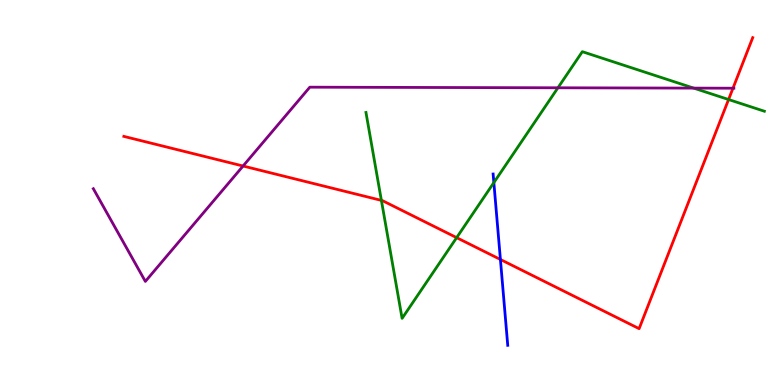[{'lines': ['blue', 'red'], 'intersections': [{'x': 6.46, 'y': 3.26}]}, {'lines': ['green', 'red'], 'intersections': [{'x': 4.92, 'y': 4.8}, {'x': 5.89, 'y': 3.83}, {'x': 9.4, 'y': 7.42}]}, {'lines': ['purple', 'red'], 'intersections': [{'x': 3.14, 'y': 5.69}, {'x': 9.46, 'y': 7.71}]}, {'lines': ['blue', 'green'], 'intersections': [{'x': 6.37, 'y': 5.26}]}, {'lines': ['blue', 'purple'], 'intersections': []}, {'lines': ['green', 'purple'], 'intersections': [{'x': 7.2, 'y': 7.72}, {'x': 8.95, 'y': 7.71}]}]